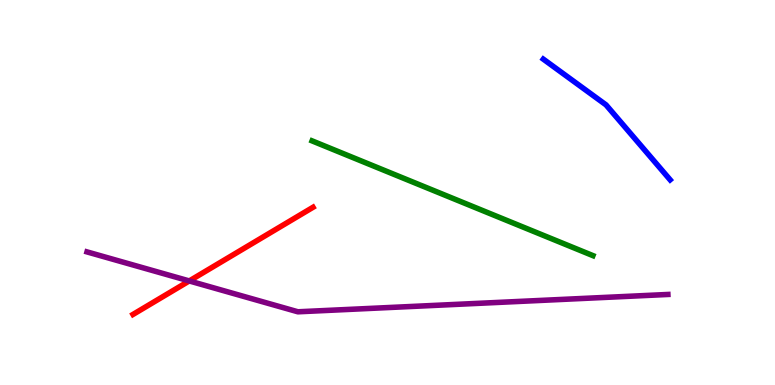[{'lines': ['blue', 'red'], 'intersections': []}, {'lines': ['green', 'red'], 'intersections': []}, {'lines': ['purple', 'red'], 'intersections': [{'x': 2.44, 'y': 2.7}]}, {'lines': ['blue', 'green'], 'intersections': []}, {'lines': ['blue', 'purple'], 'intersections': []}, {'lines': ['green', 'purple'], 'intersections': []}]